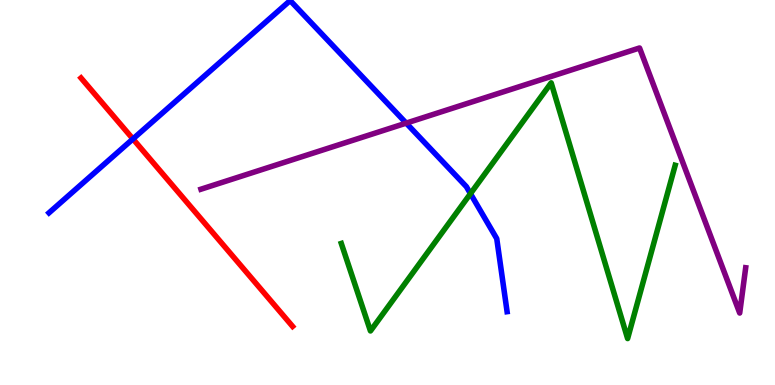[{'lines': ['blue', 'red'], 'intersections': [{'x': 1.72, 'y': 6.39}]}, {'lines': ['green', 'red'], 'intersections': []}, {'lines': ['purple', 'red'], 'intersections': []}, {'lines': ['blue', 'green'], 'intersections': [{'x': 6.07, 'y': 4.97}]}, {'lines': ['blue', 'purple'], 'intersections': [{'x': 5.24, 'y': 6.8}]}, {'lines': ['green', 'purple'], 'intersections': []}]